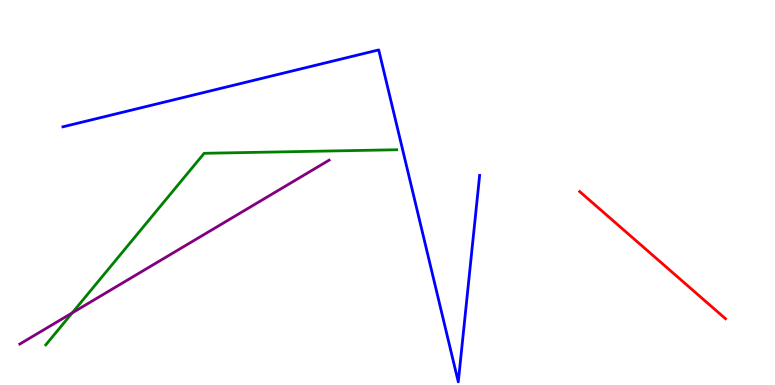[{'lines': ['blue', 'red'], 'intersections': []}, {'lines': ['green', 'red'], 'intersections': []}, {'lines': ['purple', 'red'], 'intersections': []}, {'lines': ['blue', 'green'], 'intersections': []}, {'lines': ['blue', 'purple'], 'intersections': []}, {'lines': ['green', 'purple'], 'intersections': [{'x': 0.932, 'y': 1.87}]}]